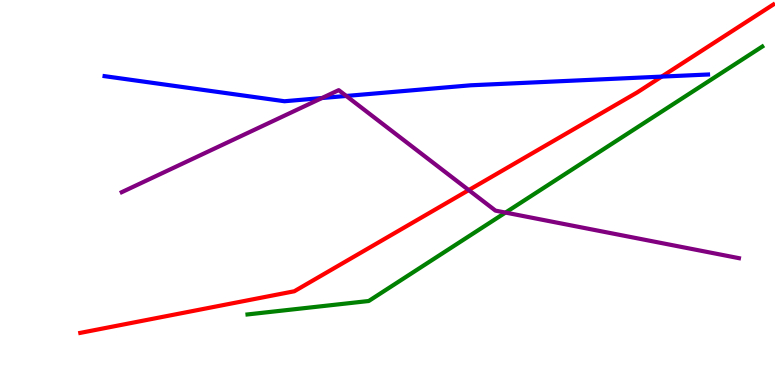[{'lines': ['blue', 'red'], 'intersections': [{'x': 8.54, 'y': 8.01}]}, {'lines': ['green', 'red'], 'intersections': []}, {'lines': ['purple', 'red'], 'intersections': [{'x': 6.05, 'y': 5.06}]}, {'lines': ['blue', 'green'], 'intersections': []}, {'lines': ['blue', 'purple'], 'intersections': [{'x': 4.15, 'y': 7.45}, {'x': 4.47, 'y': 7.51}]}, {'lines': ['green', 'purple'], 'intersections': [{'x': 6.52, 'y': 4.48}]}]